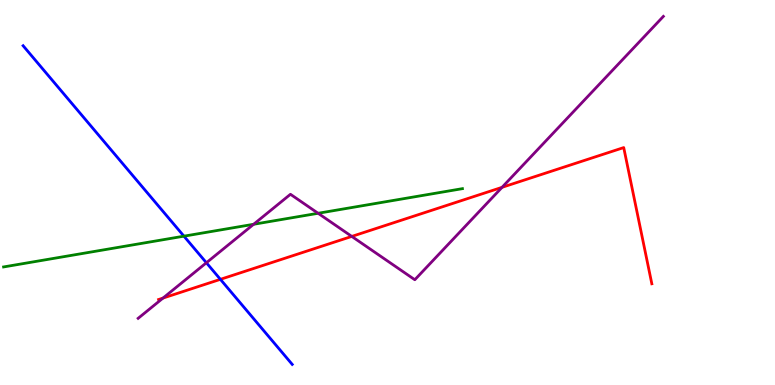[{'lines': ['blue', 'red'], 'intersections': [{'x': 2.84, 'y': 2.74}]}, {'lines': ['green', 'red'], 'intersections': []}, {'lines': ['purple', 'red'], 'intersections': [{'x': 2.1, 'y': 2.26}, {'x': 4.54, 'y': 3.86}, {'x': 6.48, 'y': 5.13}]}, {'lines': ['blue', 'green'], 'intersections': [{'x': 2.37, 'y': 3.87}]}, {'lines': ['blue', 'purple'], 'intersections': [{'x': 2.66, 'y': 3.18}]}, {'lines': ['green', 'purple'], 'intersections': [{'x': 3.27, 'y': 4.17}, {'x': 4.1, 'y': 4.46}]}]